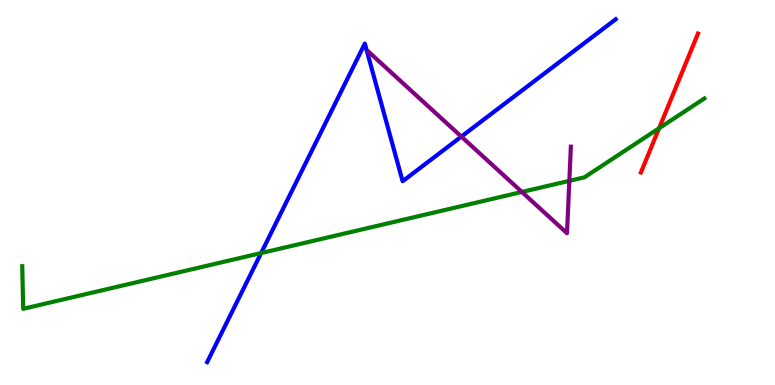[{'lines': ['blue', 'red'], 'intersections': []}, {'lines': ['green', 'red'], 'intersections': [{'x': 8.5, 'y': 6.67}]}, {'lines': ['purple', 'red'], 'intersections': []}, {'lines': ['blue', 'green'], 'intersections': [{'x': 3.37, 'y': 3.43}]}, {'lines': ['blue', 'purple'], 'intersections': [{'x': 5.95, 'y': 6.45}]}, {'lines': ['green', 'purple'], 'intersections': [{'x': 6.73, 'y': 5.01}, {'x': 7.35, 'y': 5.3}]}]